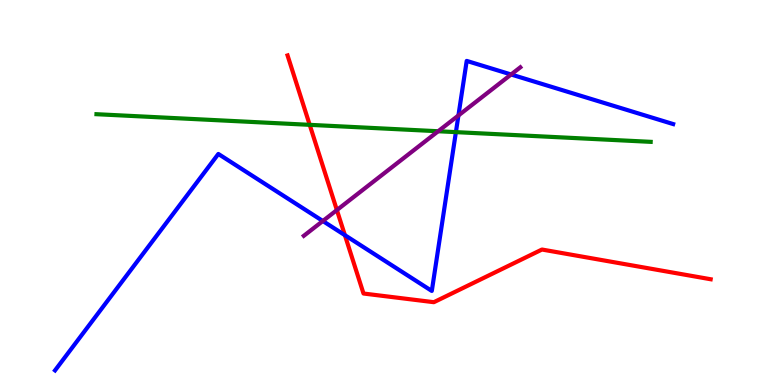[{'lines': ['blue', 'red'], 'intersections': [{'x': 4.45, 'y': 3.89}]}, {'lines': ['green', 'red'], 'intersections': [{'x': 4.0, 'y': 6.76}]}, {'lines': ['purple', 'red'], 'intersections': [{'x': 4.35, 'y': 4.54}]}, {'lines': ['blue', 'green'], 'intersections': [{'x': 5.88, 'y': 6.57}]}, {'lines': ['blue', 'purple'], 'intersections': [{'x': 4.17, 'y': 4.26}, {'x': 5.92, 'y': 7.0}, {'x': 6.59, 'y': 8.07}]}, {'lines': ['green', 'purple'], 'intersections': [{'x': 5.65, 'y': 6.59}]}]